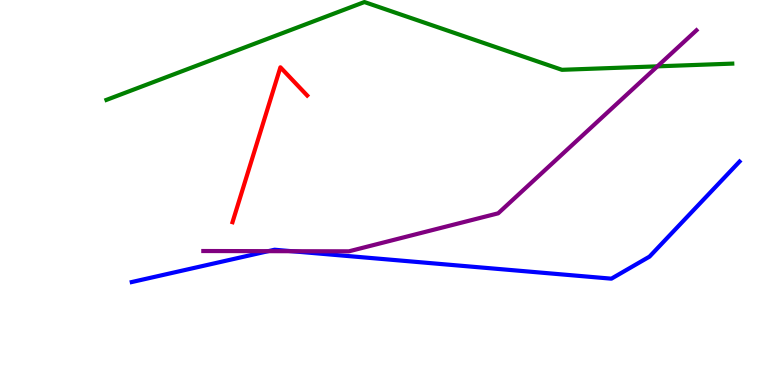[{'lines': ['blue', 'red'], 'intersections': []}, {'lines': ['green', 'red'], 'intersections': []}, {'lines': ['purple', 'red'], 'intersections': []}, {'lines': ['blue', 'green'], 'intersections': []}, {'lines': ['blue', 'purple'], 'intersections': [{'x': 3.46, 'y': 3.48}, {'x': 3.76, 'y': 3.48}]}, {'lines': ['green', 'purple'], 'intersections': [{'x': 8.48, 'y': 8.28}]}]